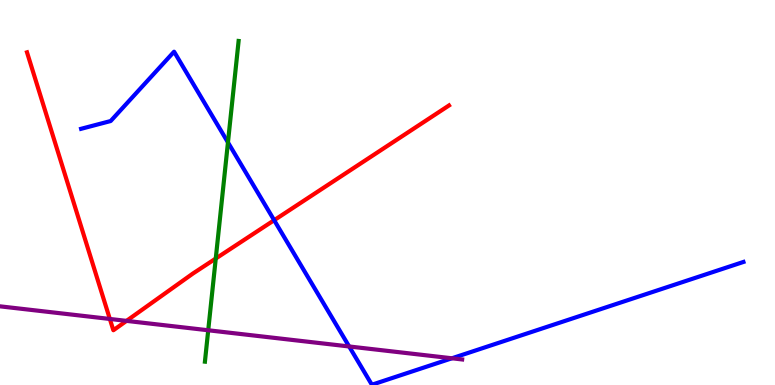[{'lines': ['blue', 'red'], 'intersections': [{'x': 3.54, 'y': 4.28}]}, {'lines': ['green', 'red'], 'intersections': [{'x': 2.78, 'y': 3.28}]}, {'lines': ['purple', 'red'], 'intersections': [{'x': 1.42, 'y': 1.72}, {'x': 1.63, 'y': 1.67}]}, {'lines': ['blue', 'green'], 'intersections': [{'x': 2.94, 'y': 6.3}]}, {'lines': ['blue', 'purple'], 'intersections': [{'x': 4.51, 'y': 1.0}, {'x': 5.83, 'y': 0.694}]}, {'lines': ['green', 'purple'], 'intersections': [{'x': 2.69, 'y': 1.42}]}]